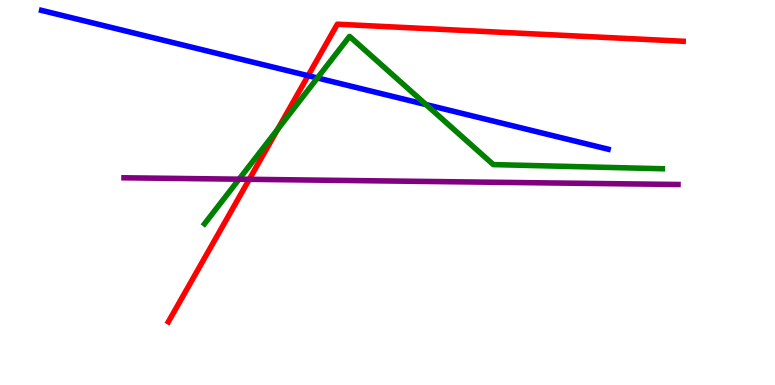[{'lines': ['blue', 'red'], 'intersections': [{'x': 3.98, 'y': 8.03}]}, {'lines': ['green', 'red'], 'intersections': [{'x': 3.58, 'y': 6.64}]}, {'lines': ['purple', 'red'], 'intersections': [{'x': 3.22, 'y': 5.34}]}, {'lines': ['blue', 'green'], 'intersections': [{'x': 4.1, 'y': 7.97}, {'x': 5.5, 'y': 7.28}]}, {'lines': ['blue', 'purple'], 'intersections': []}, {'lines': ['green', 'purple'], 'intersections': [{'x': 3.08, 'y': 5.35}]}]